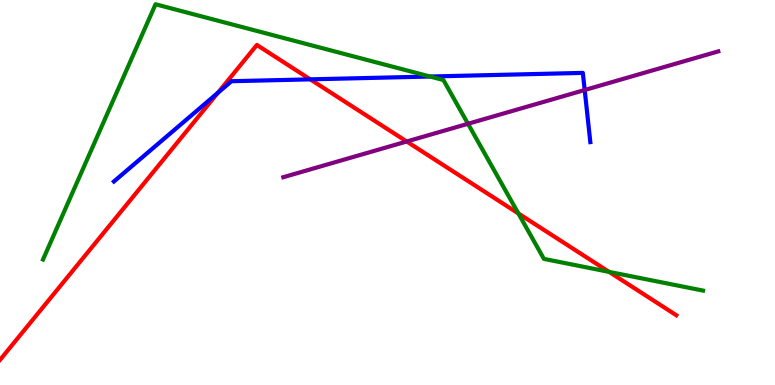[{'lines': ['blue', 'red'], 'intersections': [{'x': 2.81, 'y': 7.59}, {'x': 4.0, 'y': 7.94}]}, {'lines': ['green', 'red'], 'intersections': [{'x': 6.69, 'y': 4.46}, {'x': 7.86, 'y': 2.94}]}, {'lines': ['purple', 'red'], 'intersections': [{'x': 5.25, 'y': 6.32}]}, {'lines': ['blue', 'green'], 'intersections': [{'x': 5.55, 'y': 8.01}]}, {'lines': ['blue', 'purple'], 'intersections': [{'x': 7.54, 'y': 7.66}]}, {'lines': ['green', 'purple'], 'intersections': [{'x': 6.04, 'y': 6.79}]}]